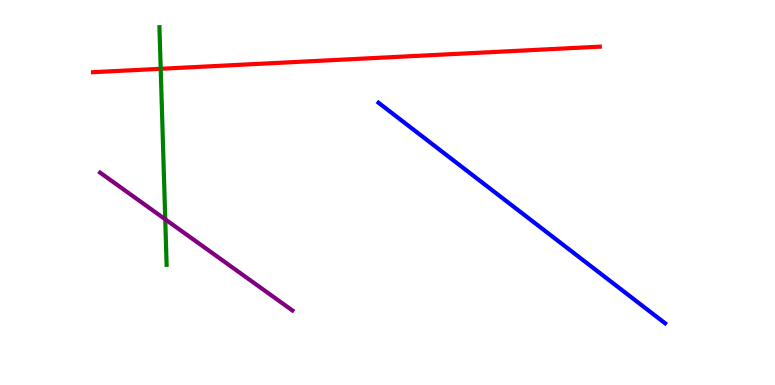[{'lines': ['blue', 'red'], 'intersections': []}, {'lines': ['green', 'red'], 'intersections': [{'x': 2.07, 'y': 8.21}]}, {'lines': ['purple', 'red'], 'intersections': []}, {'lines': ['blue', 'green'], 'intersections': []}, {'lines': ['blue', 'purple'], 'intersections': []}, {'lines': ['green', 'purple'], 'intersections': [{'x': 2.13, 'y': 4.3}]}]